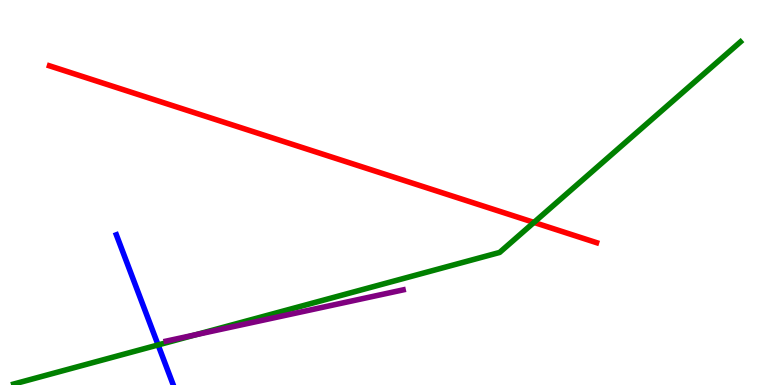[{'lines': ['blue', 'red'], 'intersections': []}, {'lines': ['green', 'red'], 'intersections': [{'x': 6.89, 'y': 4.22}]}, {'lines': ['purple', 'red'], 'intersections': []}, {'lines': ['blue', 'green'], 'intersections': [{'x': 2.04, 'y': 1.04}]}, {'lines': ['blue', 'purple'], 'intersections': []}, {'lines': ['green', 'purple'], 'intersections': [{'x': 2.53, 'y': 1.31}]}]